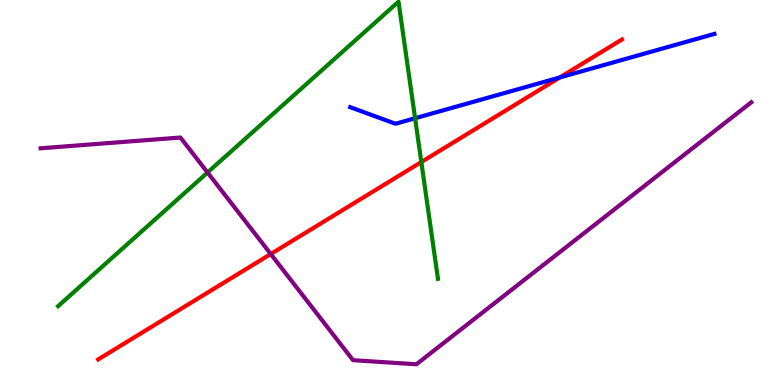[{'lines': ['blue', 'red'], 'intersections': [{'x': 7.22, 'y': 7.99}]}, {'lines': ['green', 'red'], 'intersections': [{'x': 5.44, 'y': 5.79}]}, {'lines': ['purple', 'red'], 'intersections': [{'x': 3.49, 'y': 3.4}]}, {'lines': ['blue', 'green'], 'intersections': [{'x': 5.36, 'y': 6.93}]}, {'lines': ['blue', 'purple'], 'intersections': []}, {'lines': ['green', 'purple'], 'intersections': [{'x': 2.68, 'y': 5.52}]}]